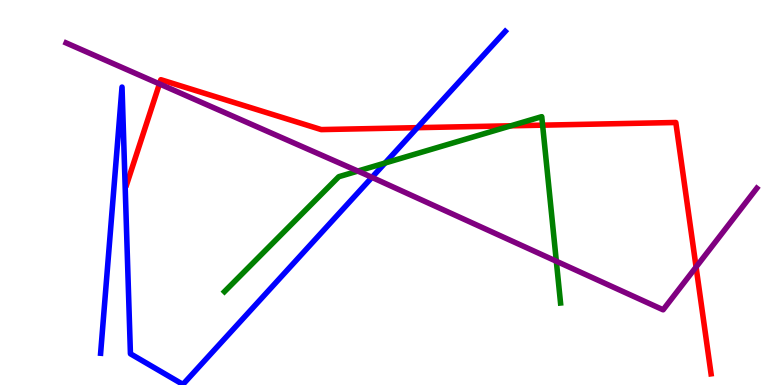[{'lines': ['blue', 'red'], 'intersections': [{'x': 5.38, 'y': 6.68}]}, {'lines': ['green', 'red'], 'intersections': [{'x': 6.59, 'y': 6.73}, {'x': 7.0, 'y': 6.75}]}, {'lines': ['purple', 'red'], 'intersections': [{'x': 2.06, 'y': 7.82}, {'x': 8.98, 'y': 3.06}]}, {'lines': ['blue', 'green'], 'intersections': [{'x': 4.97, 'y': 5.77}]}, {'lines': ['blue', 'purple'], 'intersections': [{'x': 4.8, 'y': 5.39}]}, {'lines': ['green', 'purple'], 'intersections': [{'x': 4.62, 'y': 5.56}, {'x': 7.18, 'y': 3.21}]}]